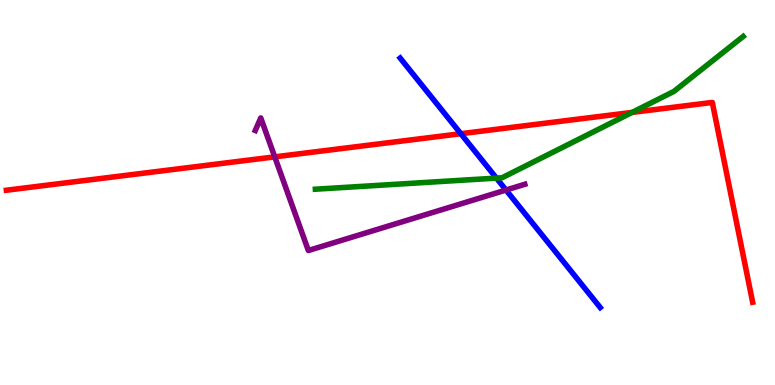[{'lines': ['blue', 'red'], 'intersections': [{'x': 5.95, 'y': 6.53}]}, {'lines': ['green', 'red'], 'intersections': [{'x': 8.16, 'y': 7.08}]}, {'lines': ['purple', 'red'], 'intersections': [{'x': 3.55, 'y': 5.93}]}, {'lines': ['blue', 'green'], 'intersections': [{'x': 6.41, 'y': 5.37}]}, {'lines': ['blue', 'purple'], 'intersections': [{'x': 6.53, 'y': 5.06}]}, {'lines': ['green', 'purple'], 'intersections': []}]